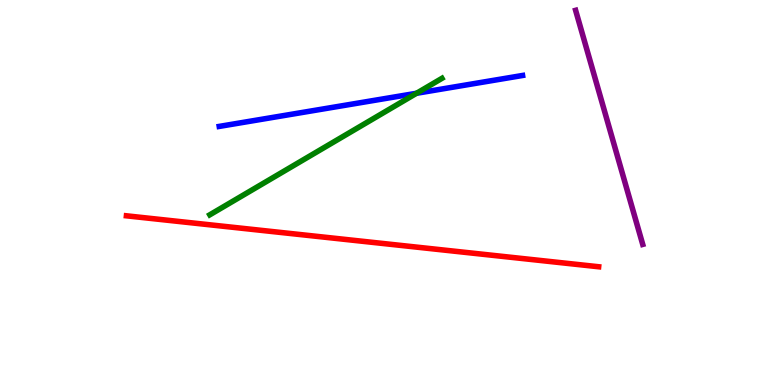[{'lines': ['blue', 'red'], 'intersections': []}, {'lines': ['green', 'red'], 'intersections': []}, {'lines': ['purple', 'red'], 'intersections': []}, {'lines': ['blue', 'green'], 'intersections': [{'x': 5.37, 'y': 7.58}]}, {'lines': ['blue', 'purple'], 'intersections': []}, {'lines': ['green', 'purple'], 'intersections': []}]